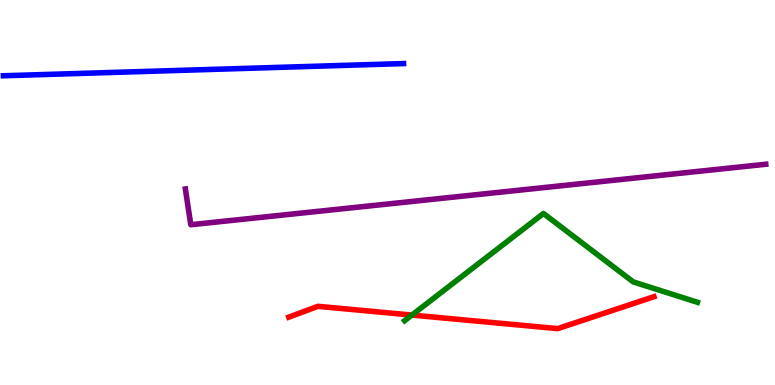[{'lines': ['blue', 'red'], 'intersections': []}, {'lines': ['green', 'red'], 'intersections': [{'x': 5.31, 'y': 1.82}]}, {'lines': ['purple', 'red'], 'intersections': []}, {'lines': ['blue', 'green'], 'intersections': []}, {'lines': ['blue', 'purple'], 'intersections': []}, {'lines': ['green', 'purple'], 'intersections': []}]